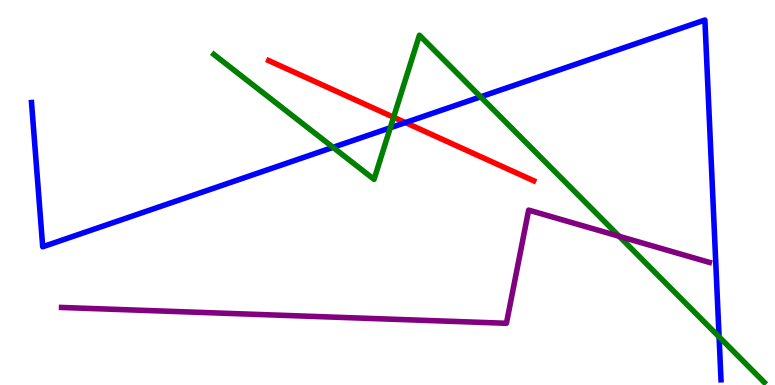[{'lines': ['blue', 'red'], 'intersections': [{'x': 5.23, 'y': 6.82}]}, {'lines': ['green', 'red'], 'intersections': [{'x': 5.08, 'y': 6.95}]}, {'lines': ['purple', 'red'], 'intersections': []}, {'lines': ['blue', 'green'], 'intersections': [{'x': 4.3, 'y': 6.17}, {'x': 5.04, 'y': 6.68}, {'x': 6.2, 'y': 7.48}, {'x': 9.28, 'y': 1.25}]}, {'lines': ['blue', 'purple'], 'intersections': []}, {'lines': ['green', 'purple'], 'intersections': [{'x': 7.99, 'y': 3.86}]}]